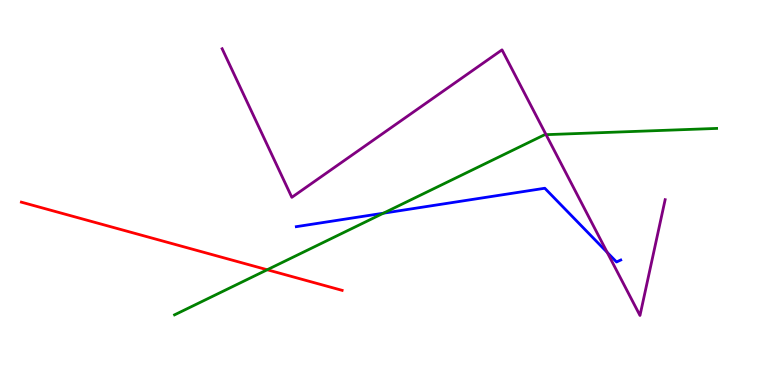[{'lines': ['blue', 'red'], 'intersections': []}, {'lines': ['green', 'red'], 'intersections': [{'x': 3.45, 'y': 2.99}]}, {'lines': ['purple', 'red'], 'intersections': []}, {'lines': ['blue', 'green'], 'intersections': [{'x': 4.95, 'y': 4.46}]}, {'lines': ['blue', 'purple'], 'intersections': [{'x': 7.83, 'y': 3.45}]}, {'lines': ['green', 'purple'], 'intersections': [{'x': 7.05, 'y': 6.5}]}]